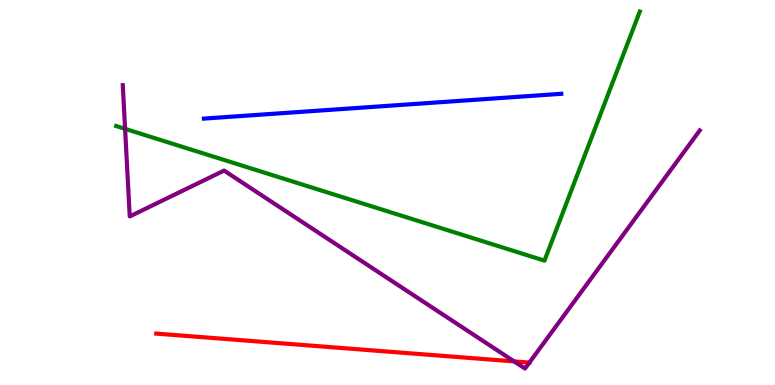[{'lines': ['blue', 'red'], 'intersections': []}, {'lines': ['green', 'red'], 'intersections': []}, {'lines': ['purple', 'red'], 'intersections': [{'x': 6.63, 'y': 0.613}, {'x': 6.83, 'y': 0.582}]}, {'lines': ['blue', 'green'], 'intersections': []}, {'lines': ['blue', 'purple'], 'intersections': []}, {'lines': ['green', 'purple'], 'intersections': [{'x': 1.61, 'y': 6.65}]}]